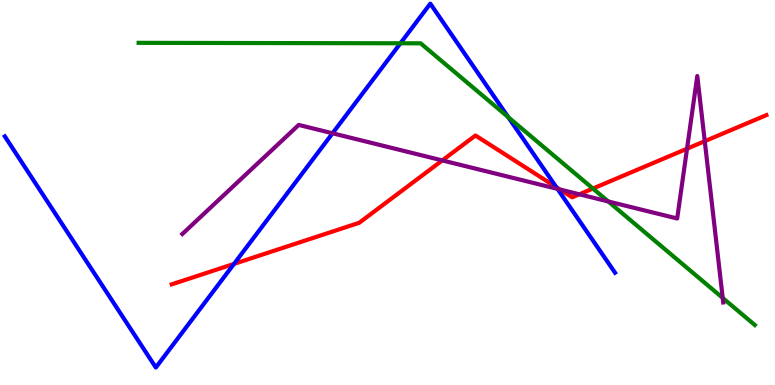[{'lines': ['blue', 'red'], 'intersections': [{'x': 3.02, 'y': 3.15}, {'x': 7.18, 'y': 5.14}]}, {'lines': ['green', 'red'], 'intersections': [{'x': 7.65, 'y': 5.1}]}, {'lines': ['purple', 'red'], 'intersections': [{'x': 5.71, 'y': 5.83}, {'x': 7.23, 'y': 5.08}, {'x': 7.47, 'y': 4.95}, {'x': 8.86, 'y': 6.14}, {'x': 9.09, 'y': 6.33}]}, {'lines': ['blue', 'green'], 'intersections': [{'x': 5.17, 'y': 8.88}, {'x': 6.56, 'y': 6.96}]}, {'lines': ['blue', 'purple'], 'intersections': [{'x': 4.29, 'y': 6.54}, {'x': 7.19, 'y': 5.09}]}, {'lines': ['green', 'purple'], 'intersections': [{'x': 7.85, 'y': 4.77}, {'x': 9.33, 'y': 2.26}]}]